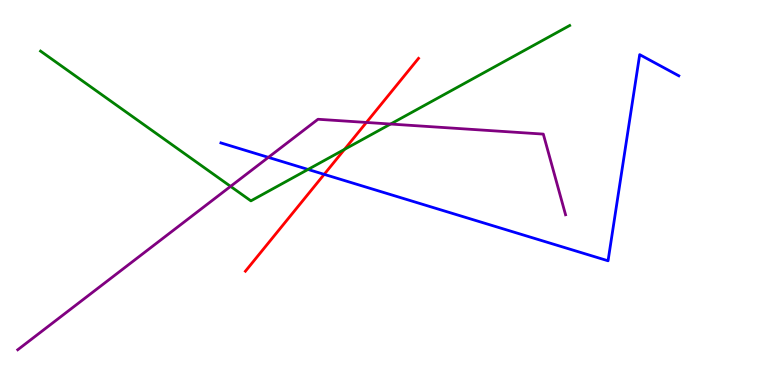[{'lines': ['blue', 'red'], 'intersections': [{'x': 4.18, 'y': 5.47}]}, {'lines': ['green', 'red'], 'intersections': [{'x': 4.45, 'y': 6.12}]}, {'lines': ['purple', 'red'], 'intersections': [{'x': 4.73, 'y': 6.82}]}, {'lines': ['blue', 'green'], 'intersections': [{'x': 3.97, 'y': 5.6}]}, {'lines': ['blue', 'purple'], 'intersections': [{'x': 3.46, 'y': 5.91}]}, {'lines': ['green', 'purple'], 'intersections': [{'x': 2.98, 'y': 5.16}, {'x': 5.04, 'y': 6.78}]}]